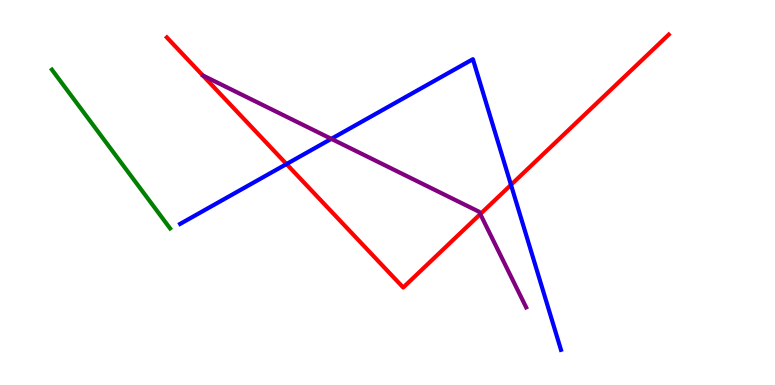[{'lines': ['blue', 'red'], 'intersections': [{'x': 3.7, 'y': 5.74}, {'x': 6.59, 'y': 5.2}]}, {'lines': ['green', 'red'], 'intersections': []}, {'lines': ['purple', 'red'], 'intersections': [{'x': 6.2, 'y': 4.44}]}, {'lines': ['blue', 'green'], 'intersections': []}, {'lines': ['blue', 'purple'], 'intersections': [{'x': 4.28, 'y': 6.39}]}, {'lines': ['green', 'purple'], 'intersections': []}]